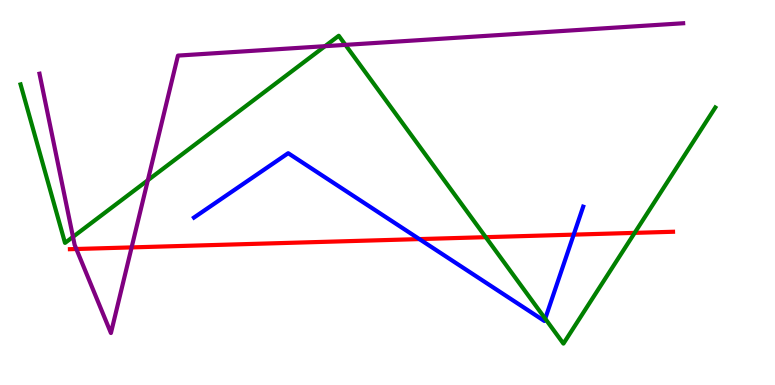[{'lines': ['blue', 'red'], 'intersections': [{'x': 5.41, 'y': 3.79}, {'x': 7.4, 'y': 3.91}]}, {'lines': ['green', 'red'], 'intersections': [{'x': 6.27, 'y': 3.84}, {'x': 8.19, 'y': 3.95}]}, {'lines': ['purple', 'red'], 'intersections': [{'x': 0.985, 'y': 3.53}, {'x': 1.7, 'y': 3.57}]}, {'lines': ['blue', 'green'], 'intersections': [{'x': 7.04, 'y': 1.72}]}, {'lines': ['blue', 'purple'], 'intersections': []}, {'lines': ['green', 'purple'], 'intersections': [{'x': 0.942, 'y': 3.85}, {'x': 1.91, 'y': 5.32}, {'x': 4.19, 'y': 8.8}, {'x': 4.46, 'y': 8.83}]}]